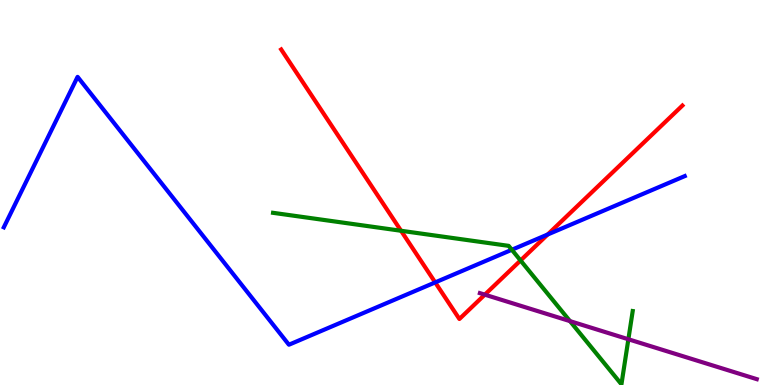[{'lines': ['blue', 'red'], 'intersections': [{'x': 5.62, 'y': 2.66}, {'x': 7.07, 'y': 3.91}]}, {'lines': ['green', 'red'], 'intersections': [{'x': 5.17, 'y': 4.01}, {'x': 6.72, 'y': 3.23}]}, {'lines': ['purple', 'red'], 'intersections': [{'x': 6.26, 'y': 2.35}]}, {'lines': ['blue', 'green'], 'intersections': [{'x': 6.6, 'y': 3.51}]}, {'lines': ['blue', 'purple'], 'intersections': []}, {'lines': ['green', 'purple'], 'intersections': [{'x': 7.35, 'y': 1.66}, {'x': 8.11, 'y': 1.19}]}]